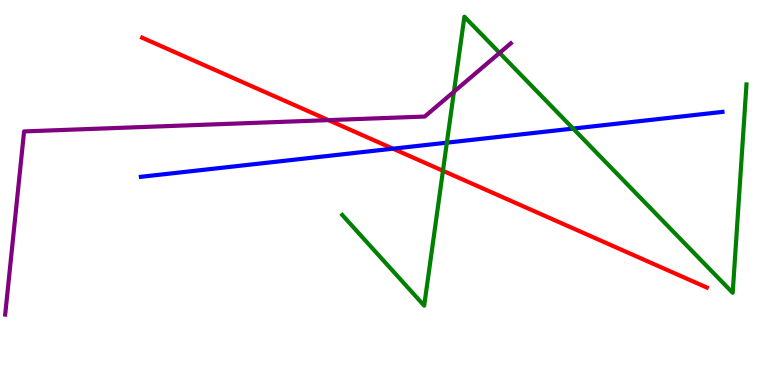[{'lines': ['blue', 'red'], 'intersections': [{'x': 5.07, 'y': 6.14}]}, {'lines': ['green', 'red'], 'intersections': [{'x': 5.72, 'y': 5.56}]}, {'lines': ['purple', 'red'], 'intersections': [{'x': 4.24, 'y': 6.88}]}, {'lines': ['blue', 'green'], 'intersections': [{'x': 5.77, 'y': 6.29}, {'x': 7.4, 'y': 6.66}]}, {'lines': ['blue', 'purple'], 'intersections': []}, {'lines': ['green', 'purple'], 'intersections': [{'x': 5.86, 'y': 7.62}, {'x': 6.45, 'y': 8.63}]}]